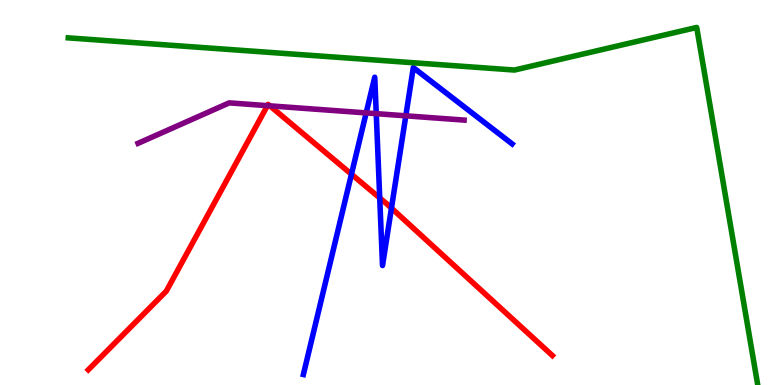[{'lines': ['blue', 'red'], 'intersections': [{'x': 4.53, 'y': 5.47}, {'x': 4.9, 'y': 4.86}, {'x': 5.05, 'y': 4.59}]}, {'lines': ['green', 'red'], 'intersections': []}, {'lines': ['purple', 'red'], 'intersections': [{'x': 3.45, 'y': 7.26}, {'x': 3.48, 'y': 7.25}]}, {'lines': ['blue', 'green'], 'intersections': []}, {'lines': ['blue', 'purple'], 'intersections': [{'x': 4.72, 'y': 7.07}, {'x': 4.85, 'y': 7.05}, {'x': 5.24, 'y': 6.99}]}, {'lines': ['green', 'purple'], 'intersections': []}]